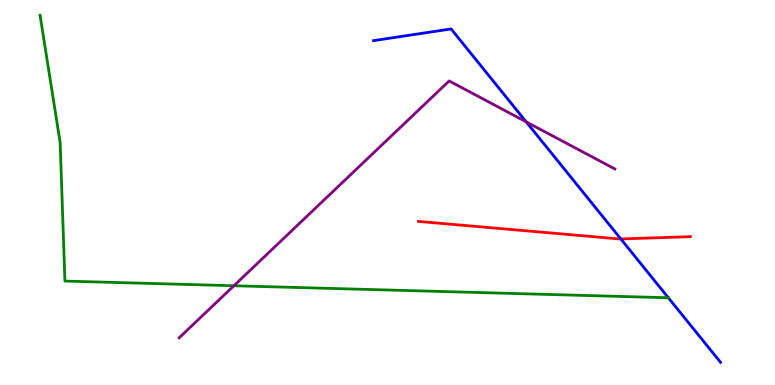[{'lines': ['blue', 'red'], 'intersections': [{'x': 8.01, 'y': 3.79}]}, {'lines': ['green', 'red'], 'intersections': []}, {'lines': ['purple', 'red'], 'intersections': []}, {'lines': ['blue', 'green'], 'intersections': [{'x': 8.62, 'y': 2.27}]}, {'lines': ['blue', 'purple'], 'intersections': [{'x': 6.79, 'y': 6.83}]}, {'lines': ['green', 'purple'], 'intersections': [{'x': 3.02, 'y': 2.58}]}]